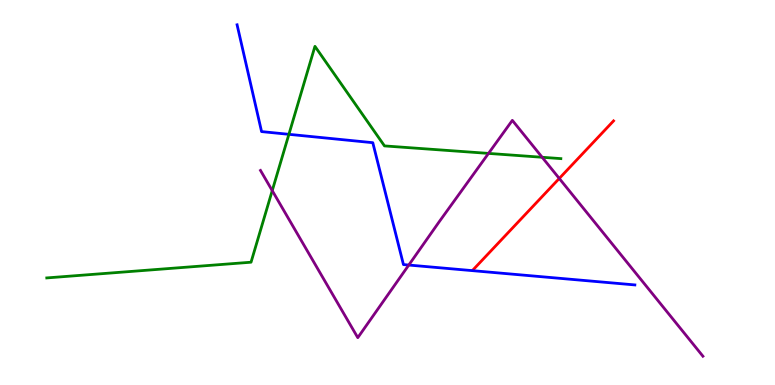[{'lines': ['blue', 'red'], 'intersections': []}, {'lines': ['green', 'red'], 'intersections': []}, {'lines': ['purple', 'red'], 'intersections': [{'x': 7.22, 'y': 5.37}]}, {'lines': ['blue', 'green'], 'intersections': [{'x': 3.73, 'y': 6.51}]}, {'lines': ['blue', 'purple'], 'intersections': [{'x': 5.27, 'y': 3.12}]}, {'lines': ['green', 'purple'], 'intersections': [{'x': 3.51, 'y': 5.05}, {'x': 6.3, 'y': 6.02}, {'x': 7.0, 'y': 5.92}]}]